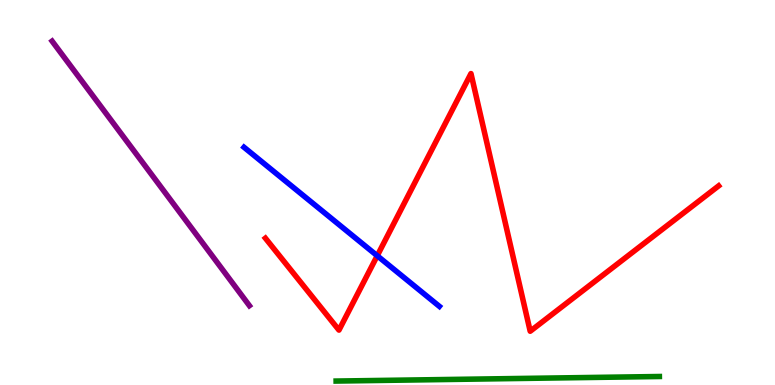[{'lines': ['blue', 'red'], 'intersections': [{'x': 4.87, 'y': 3.36}]}, {'lines': ['green', 'red'], 'intersections': []}, {'lines': ['purple', 'red'], 'intersections': []}, {'lines': ['blue', 'green'], 'intersections': []}, {'lines': ['blue', 'purple'], 'intersections': []}, {'lines': ['green', 'purple'], 'intersections': []}]